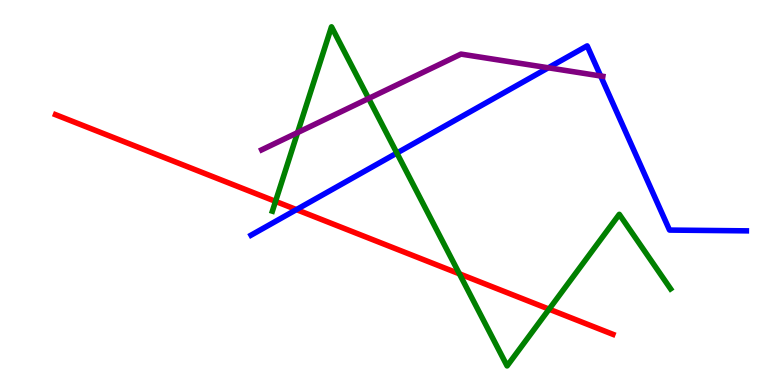[{'lines': ['blue', 'red'], 'intersections': [{'x': 3.83, 'y': 4.56}]}, {'lines': ['green', 'red'], 'intersections': [{'x': 3.56, 'y': 4.77}, {'x': 5.93, 'y': 2.89}, {'x': 7.09, 'y': 1.97}]}, {'lines': ['purple', 'red'], 'intersections': []}, {'lines': ['blue', 'green'], 'intersections': [{'x': 5.12, 'y': 6.02}]}, {'lines': ['blue', 'purple'], 'intersections': [{'x': 7.07, 'y': 8.24}, {'x': 7.75, 'y': 8.03}]}, {'lines': ['green', 'purple'], 'intersections': [{'x': 3.84, 'y': 6.56}, {'x': 4.76, 'y': 7.44}]}]